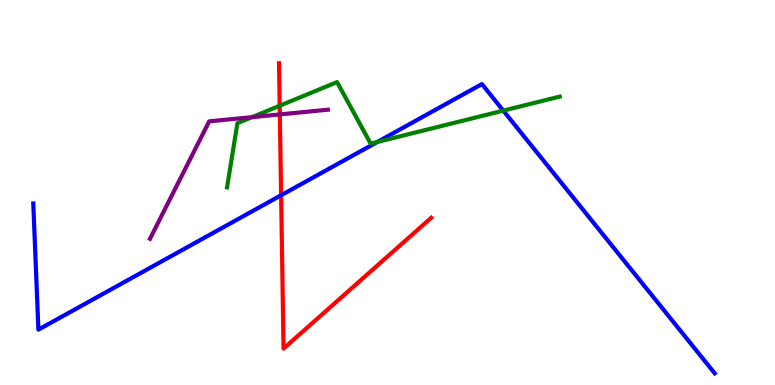[{'lines': ['blue', 'red'], 'intersections': [{'x': 3.63, 'y': 4.93}]}, {'lines': ['green', 'red'], 'intersections': [{'x': 3.61, 'y': 7.25}]}, {'lines': ['purple', 'red'], 'intersections': [{'x': 3.61, 'y': 7.03}]}, {'lines': ['blue', 'green'], 'intersections': [{'x': 4.87, 'y': 6.31}, {'x': 6.49, 'y': 7.13}]}, {'lines': ['blue', 'purple'], 'intersections': []}, {'lines': ['green', 'purple'], 'intersections': [{'x': 3.25, 'y': 6.96}]}]